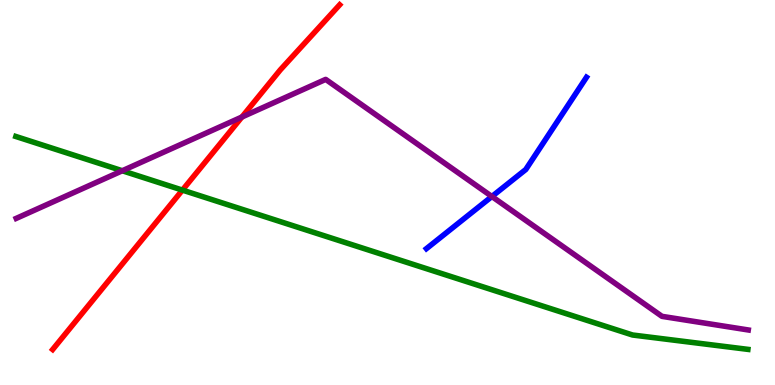[{'lines': ['blue', 'red'], 'intersections': []}, {'lines': ['green', 'red'], 'intersections': [{'x': 2.35, 'y': 5.06}]}, {'lines': ['purple', 'red'], 'intersections': [{'x': 3.12, 'y': 6.96}]}, {'lines': ['blue', 'green'], 'intersections': []}, {'lines': ['blue', 'purple'], 'intersections': [{'x': 6.35, 'y': 4.9}]}, {'lines': ['green', 'purple'], 'intersections': [{'x': 1.58, 'y': 5.56}]}]